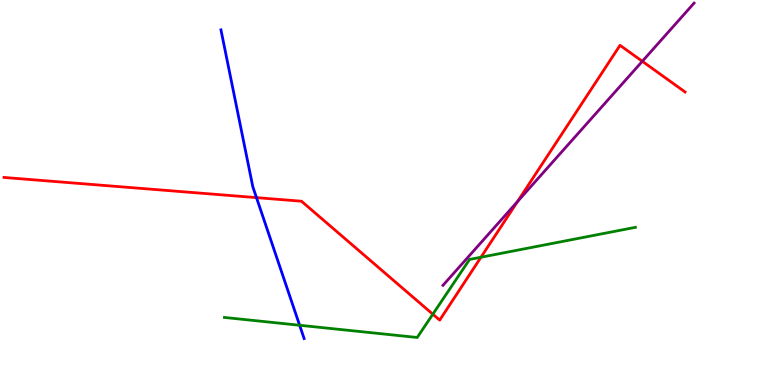[{'lines': ['blue', 'red'], 'intersections': [{'x': 3.31, 'y': 4.87}]}, {'lines': ['green', 'red'], 'intersections': [{'x': 5.58, 'y': 1.84}, {'x': 6.21, 'y': 3.32}]}, {'lines': ['purple', 'red'], 'intersections': [{'x': 6.68, 'y': 4.76}, {'x': 8.29, 'y': 8.41}]}, {'lines': ['blue', 'green'], 'intersections': [{'x': 3.87, 'y': 1.55}]}, {'lines': ['blue', 'purple'], 'intersections': []}, {'lines': ['green', 'purple'], 'intersections': []}]